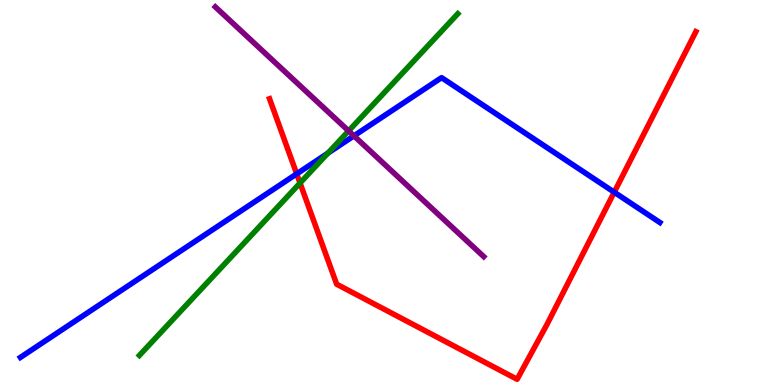[{'lines': ['blue', 'red'], 'intersections': [{'x': 3.83, 'y': 5.48}, {'x': 7.93, 'y': 5.01}]}, {'lines': ['green', 'red'], 'intersections': [{'x': 3.87, 'y': 5.25}]}, {'lines': ['purple', 'red'], 'intersections': []}, {'lines': ['blue', 'green'], 'intersections': [{'x': 4.23, 'y': 6.02}]}, {'lines': ['blue', 'purple'], 'intersections': [{'x': 4.57, 'y': 6.47}]}, {'lines': ['green', 'purple'], 'intersections': [{'x': 4.5, 'y': 6.6}]}]